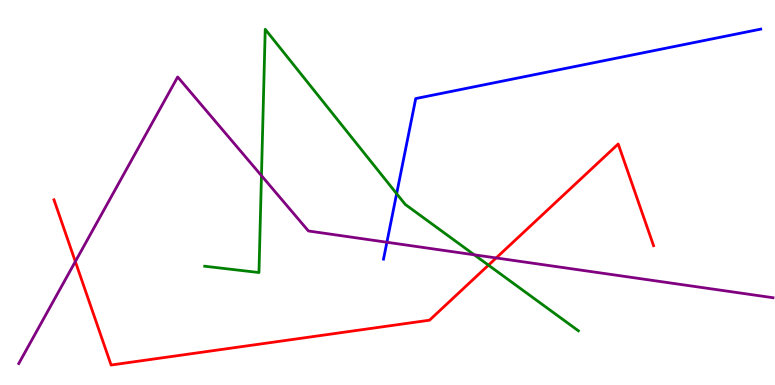[{'lines': ['blue', 'red'], 'intersections': []}, {'lines': ['green', 'red'], 'intersections': [{'x': 6.3, 'y': 3.11}]}, {'lines': ['purple', 'red'], 'intersections': [{'x': 0.972, 'y': 3.21}, {'x': 6.4, 'y': 3.3}]}, {'lines': ['blue', 'green'], 'intersections': [{'x': 5.12, 'y': 4.97}]}, {'lines': ['blue', 'purple'], 'intersections': [{'x': 4.99, 'y': 3.71}]}, {'lines': ['green', 'purple'], 'intersections': [{'x': 3.37, 'y': 5.44}, {'x': 6.12, 'y': 3.38}]}]